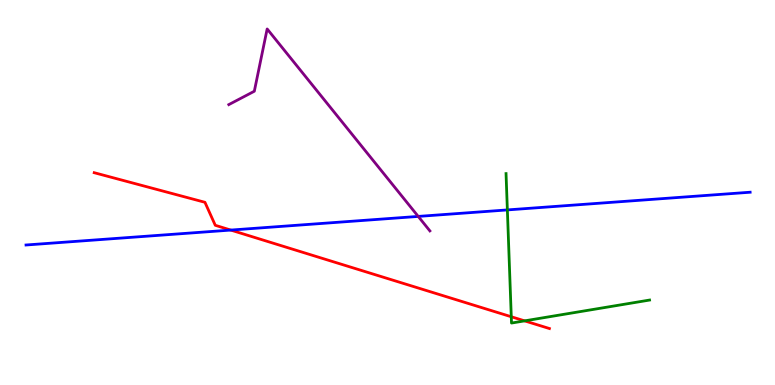[{'lines': ['blue', 'red'], 'intersections': [{'x': 2.98, 'y': 4.02}]}, {'lines': ['green', 'red'], 'intersections': [{'x': 6.6, 'y': 1.77}, {'x': 6.77, 'y': 1.67}]}, {'lines': ['purple', 'red'], 'intersections': []}, {'lines': ['blue', 'green'], 'intersections': [{'x': 6.55, 'y': 4.55}]}, {'lines': ['blue', 'purple'], 'intersections': [{'x': 5.4, 'y': 4.38}]}, {'lines': ['green', 'purple'], 'intersections': []}]